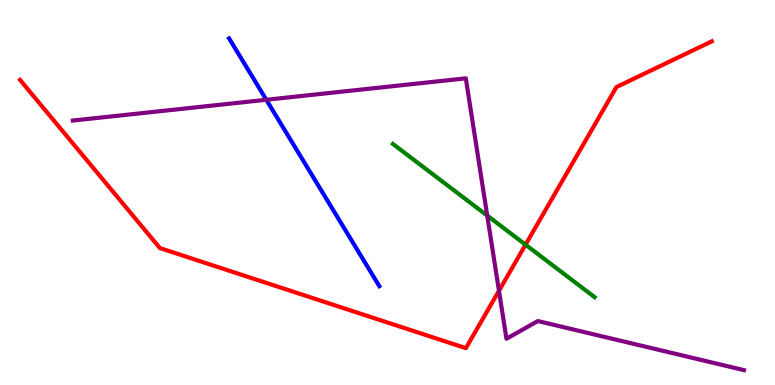[{'lines': ['blue', 'red'], 'intersections': []}, {'lines': ['green', 'red'], 'intersections': [{'x': 6.78, 'y': 3.64}]}, {'lines': ['purple', 'red'], 'intersections': [{'x': 6.44, 'y': 2.45}]}, {'lines': ['blue', 'green'], 'intersections': []}, {'lines': ['blue', 'purple'], 'intersections': [{'x': 3.44, 'y': 7.41}]}, {'lines': ['green', 'purple'], 'intersections': [{'x': 6.29, 'y': 4.4}]}]